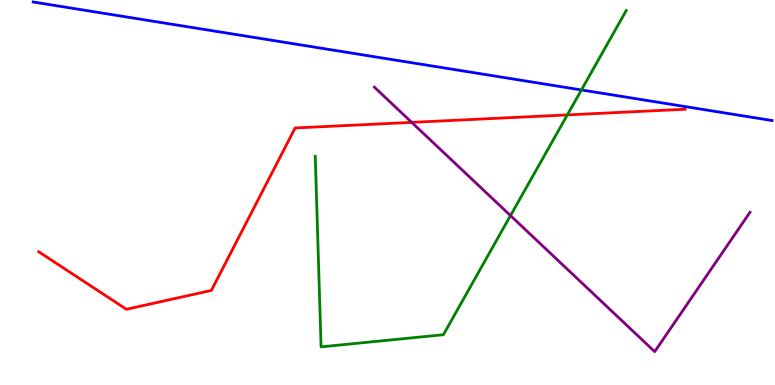[{'lines': ['blue', 'red'], 'intersections': []}, {'lines': ['green', 'red'], 'intersections': [{'x': 7.32, 'y': 7.02}]}, {'lines': ['purple', 'red'], 'intersections': [{'x': 5.31, 'y': 6.82}]}, {'lines': ['blue', 'green'], 'intersections': [{'x': 7.5, 'y': 7.66}]}, {'lines': ['blue', 'purple'], 'intersections': []}, {'lines': ['green', 'purple'], 'intersections': [{'x': 6.59, 'y': 4.4}]}]